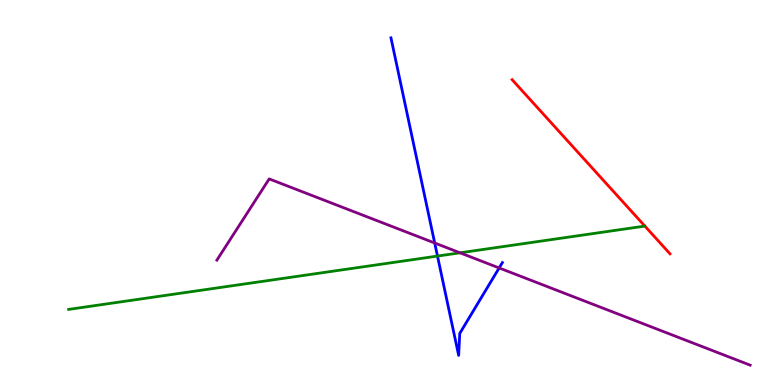[{'lines': ['blue', 'red'], 'intersections': []}, {'lines': ['green', 'red'], 'intersections': []}, {'lines': ['purple', 'red'], 'intersections': []}, {'lines': ['blue', 'green'], 'intersections': [{'x': 5.64, 'y': 3.35}]}, {'lines': ['blue', 'purple'], 'intersections': [{'x': 5.61, 'y': 3.69}, {'x': 6.44, 'y': 3.04}]}, {'lines': ['green', 'purple'], 'intersections': [{'x': 5.94, 'y': 3.43}]}]